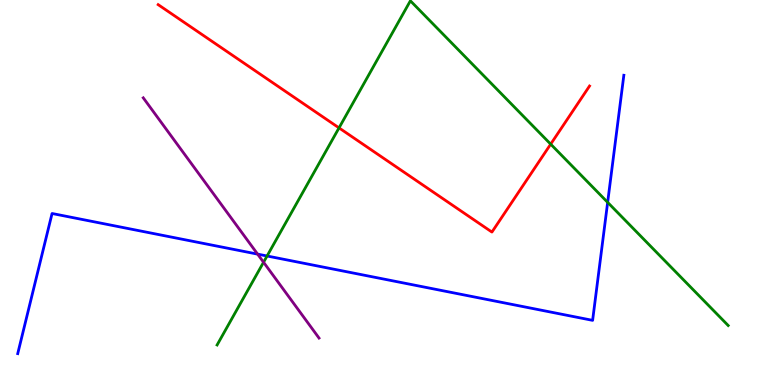[{'lines': ['blue', 'red'], 'intersections': []}, {'lines': ['green', 'red'], 'intersections': [{'x': 4.37, 'y': 6.68}, {'x': 7.11, 'y': 6.26}]}, {'lines': ['purple', 'red'], 'intersections': []}, {'lines': ['blue', 'green'], 'intersections': [{'x': 3.45, 'y': 3.35}, {'x': 7.84, 'y': 4.74}]}, {'lines': ['blue', 'purple'], 'intersections': [{'x': 3.32, 'y': 3.4}]}, {'lines': ['green', 'purple'], 'intersections': [{'x': 3.4, 'y': 3.19}]}]